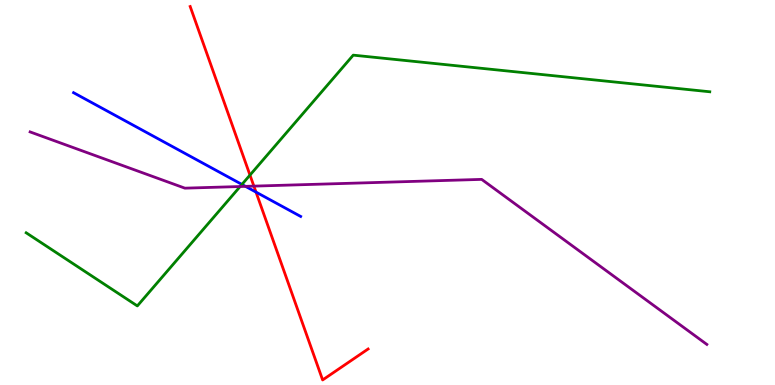[{'lines': ['blue', 'red'], 'intersections': [{'x': 3.3, 'y': 5.01}]}, {'lines': ['green', 'red'], 'intersections': [{'x': 3.23, 'y': 5.45}]}, {'lines': ['purple', 'red'], 'intersections': [{'x': 3.28, 'y': 5.17}]}, {'lines': ['blue', 'green'], 'intersections': [{'x': 3.12, 'y': 5.21}]}, {'lines': ['blue', 'purple'], 'intersections': [{'x': 3.17, 'y': 5.16}]}, {'lines': ['green', 'purple'], 'intersections': [{'x': 3.1, 'y': 5.16}]}]